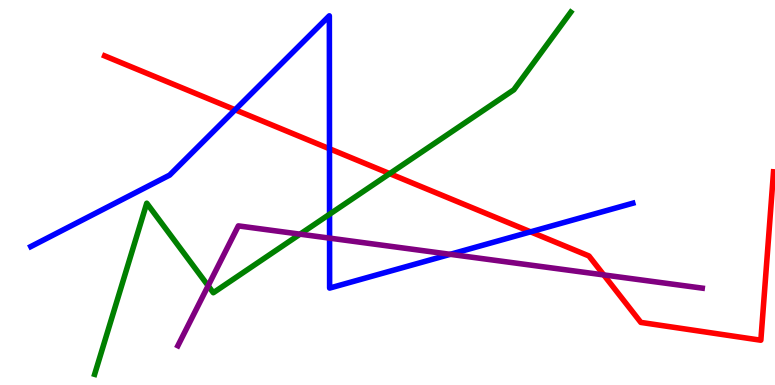[{'lines': ['blue', 'red'], 'intersections': [{'x': 3.03, 'y': 7.15}, {'x': 4.25, 'y': 6.14}, {'x': 6.85, 'y': 3.98}]}, {'lines': ['green', 'red'], 'intersections': [{'x': 5.03, 'y': 5.49}]}, {'lines': ['purple', 'red'], 'intersections': [{'x': 7.79, 'y': 2.86}]}, {'lines': ['blue', 'green'], 'intersections': [{'x': 4.25, 'y': 4.44}]}, {'lines': ['blue', 'purple'], 'intersections': [{'x': 4.25, 'y': 3.81}, {'x': 5.81, 'y': 3.39}]}, {'lines': ['green', 'purple'], 'intersections': [{'x': 2.69, 'y': 2.58}, {'x': 3.87, 'y': 3.92}]}]